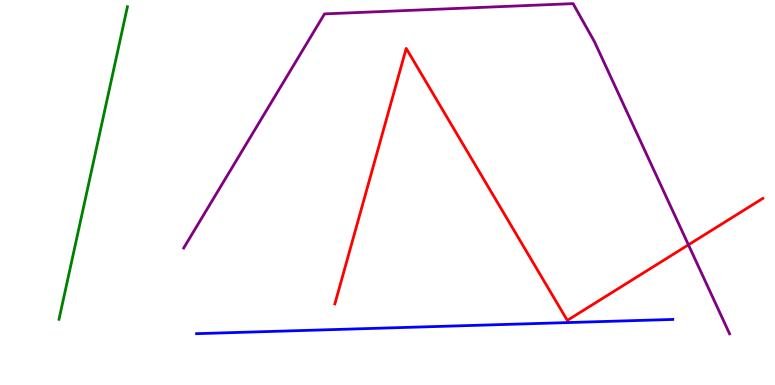[{'lines': ['blue', 'red'], 'intersections': []}, {'lines': ['green', 'red'], 'intersections': []}, {'lines': ['purple', 'red'], 'intersections': [{'x': 8.88, 'y': 3.64}]}, {'lines': ['blue', 'green'], 'intersections': []}, {'lines': ['blue', 'purple'], 'intersections': []}, {'lines': ['green', 'purple'], 'intersections': []}]